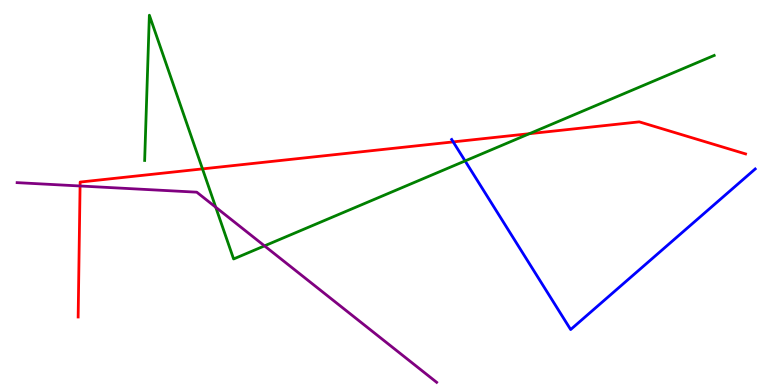[{'lines': ['blue', 'red'], 'intersections': [{'x': 5.85, 'y': 6.31}]}, {'lines': ['green', 'red'], 'intersections': [{'x': 2.61, 'y': 5.61}, {'x': 6.83, 'y': 6.53}]}, {'lines': ['purple', 'red'], 'intersections': [{'x': 1.03, 'y': 5.17}]}, {'lines': ['blue', 'green'], 'intersections': [{'x': 6.0, 'y': 5.82}]}, {'lines': ['blue', 'purple'], 'intersections': []}, {'lines': ['green', 'purple'], 'intersections': [{'x': 2.78, 'y': 4.62}, {'x': 3.41, 'y': 3.61}]}]